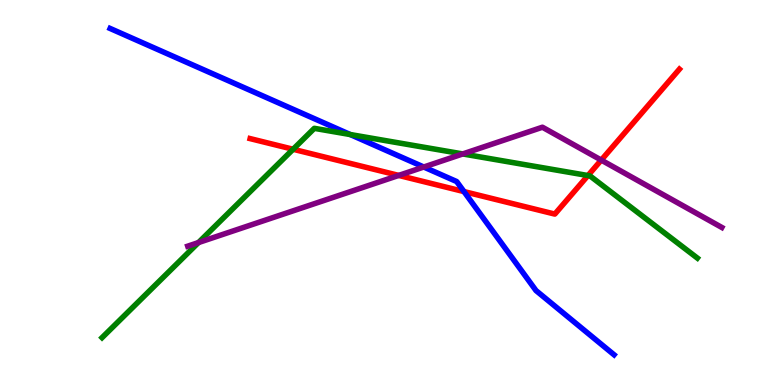[{'lines': ['blue', 'red'], 'intersections': [{'x': 5.99, 'y': 5.02}]}, {'lines': ['green', 'red'], 'intersections': [{'x': 3.78, 'y': 6.12}, {'x': 7.59, 'y': 5.44}]}, {'lines': ['purple', 'red'], 'intersections': [{'x': 5.14, 'y': 5.44}, {'x': 7.76, 'y': 5.84}]}, {'lines': ['blue', 'green'], 'intersections': [{'x': 4.52, 'y': 6.51}]}, {'lines': ['blue', 'purple'], 'intersections': [{'x': 5.47, 'y': 5.66}]}, {'lines': ['green', 'purple'], 'intersections': [{'x': 2.56, 'y': 3.7}, {'x': 5.97, 'y': 6.0}]}]